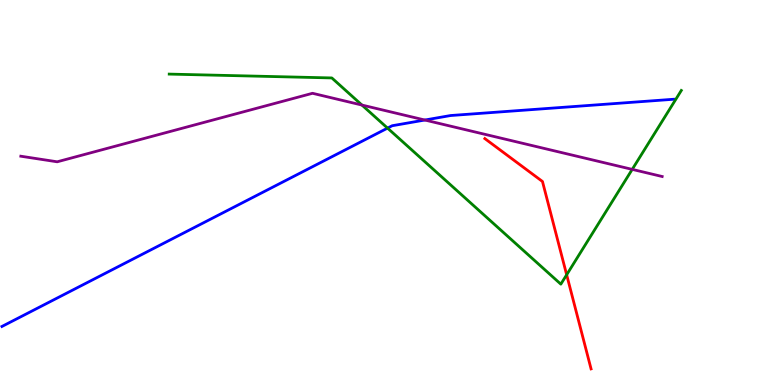[{'lines': ['blue', 'red'], 'intersections': []}, {'lines': ['green', 'red'], 'intersections': [{'x': 7.31, 'y': 2.86}]}, {'lines': ['purple', 'red'], 'intersections': []}, {'lines': ['blue', 'green'], 'intersections': [{'x': 5.0, 'y': 6.67}]}, {'lines': ['blue', 'purple'], 'intersections': [{'x': 5.48, 'y': 6.88}]}, {'lines': ['green', 'purple'], 'intersections': [{'x': 4.67, 'y': 7.27}, {'x': 8.16, 'y': 5.6}]}]